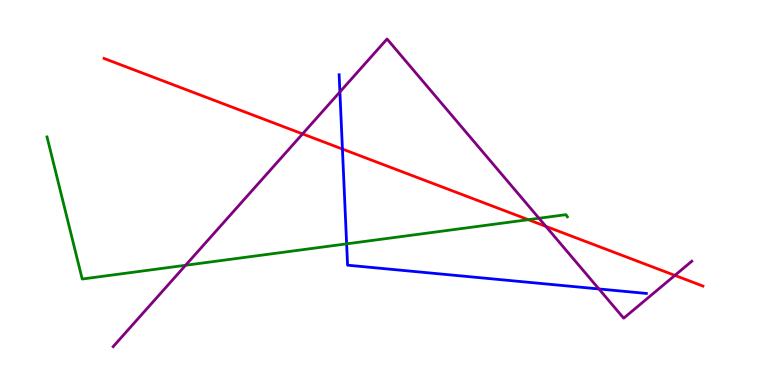[{'lines': ['blue', 'red'], 'intersections': [{'x': 4.42, 'y': 6.13}]}, {'lines': ['green', 'red'], 'intersections': [{'x': 6.82, 'y': 4.29}]}, {'lines': ['purple', 'red'], 'intersections': [{'x': 3.9, 'y': 6.52}, {'x': 7.04, 'y': 4.12}, {'x': 8.71, 'y': 2.85}]}, {'lines': ['blue', 'green'], 'intersections': [{'x': 4.47, 'y': 3.67}]}, {'lines': ['blue', 'purple'], 'intersections': [{'x': 4.39, 'y': 7.61}, {'x': 7.73, 'y': 2.49}]}, {'lines': ['green', 'purple'], 'intersections': [{'x': 2.39, 'y': 3.11}, {'x': 6.95, 'y': 4.33}]}]